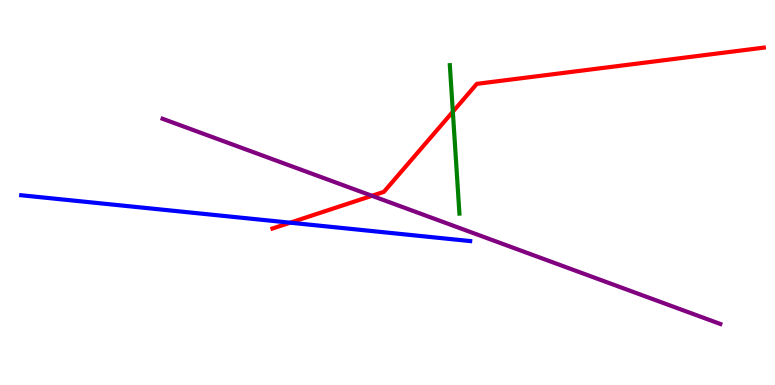[{'lines': ['blue', 'red'], 'intersections': [{'x': 3.74, 'y': 4.22}]}, {'lines': ['green', 'red'], 'intersections': [{'x': 5.84, 'y': 7.1}]}, {'lines': ['purple', 'red'], 'intersections': [{'x': 4.8, 'y': 4.91}]}, {'lines': ['blue', 'green'], 'intersections': []}, {'lines': ['blue', 'purple'], 'intersections': []}, {'lines': ['green', 'purple'], 'intersections': []}]